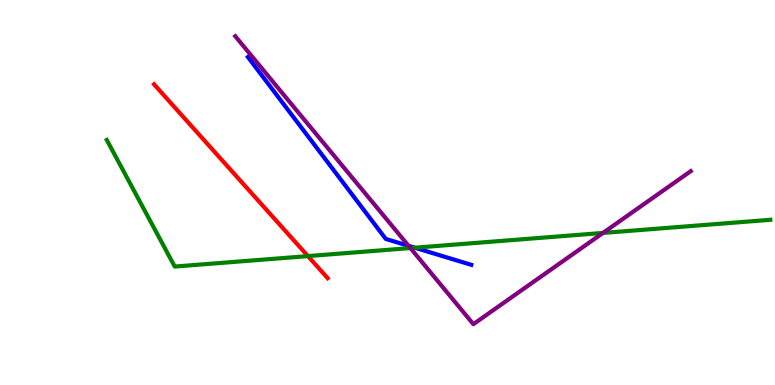[{'lines': ['blue', 'red'], 'intersections': []}, {'lines': ['green', 'red'], 'intersections': [{'x': 3.97, 'y': 3.35}]}, {'lines': ['purple', 'red'], 'intersections': []}, {'lines': ['blue', 'green'], 'intersections': [{'x': 5.35, 'y': 3.57}]}, {'lines': ['blue', 'purple'], 'intersections': [{'x': 5.27, 'y': 3.61}]}, {'lines': ['green', 'purple'], 'intersections': [{'x': 5.3, 'y': 3.56}, {'x': 7.78, 'y': 3.95}]}]